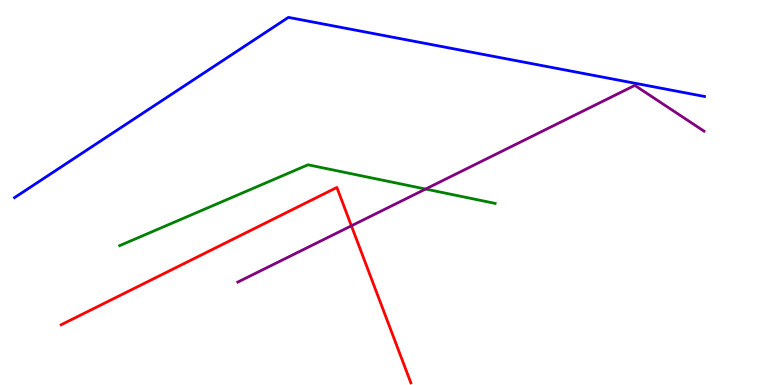[{'lines': ['blue', 'red'], 'intersections': []}, {'lines': ['green', 'red'], 'intersections': []}, {'lines': ['purple', 'red'], 'intersections': [{'x': 4.53, 'y': 4.13}]}, {'lines': ['blue', 'green'], 'intersections': []}, {'lines': ['blue', 'purple'], 'intersections': []}, {'lines': ['green', 'purple'], 'intersections': [{'x': 5.49, 'y': 5.09}]}]